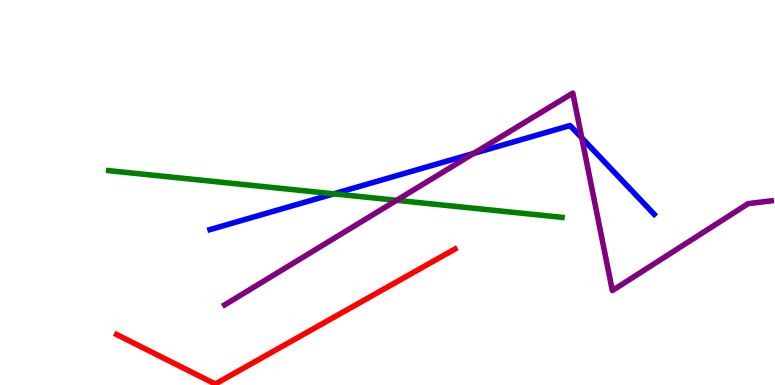[{'lines': ['blue', 'red'], 'intersections': []}, {'lines': ['green', 'red'], 'intersections': []}, {'lines': ['purple', 'red'], 'intersections': []}, {'lines': ['blue', 'green'], 'intersections': [{'x': 4.31, 'y': 4.97}]}, {'lines': ['blue', 'purple'], 'intersections': [{'x': 6.11, 'y': 6.02}, {'x': 7.51, 'y': 6.42}]}, {'lines': ['green', 'purple'], 'intersections': [{'x': 5.12, 'y': 4.8}]}]